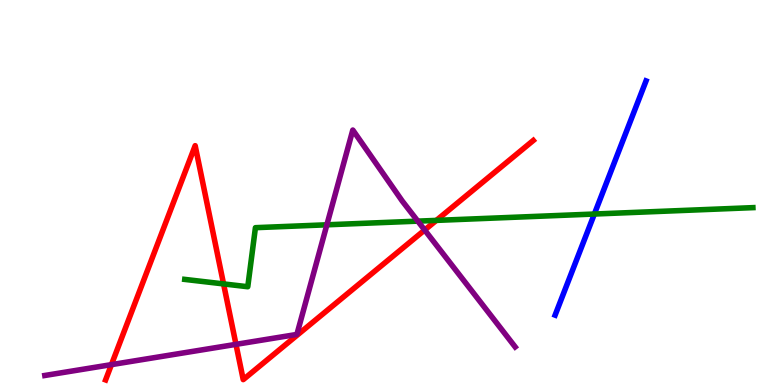[{'lines': ['blue', 'red'], 'intersections': []}, {'lines': ['green', 'red'], 'intersections': [{'x': 2.88, 'y': 2.63}, {'x': 5.63, 'y': 4.28}]}, {'lines': ['purple', 'red'], 'intersections': [{'x': 1.44, 'y': 0.529}, {'x': 3.04, 'y': 1.06}, {'x': 5.48, 'y': 4.03}]}, {'lines': ['blue', 'green'], 'intersections': [{'x': 7.67, 'y': 4.44}]}, {'lines': ['blue', 'purple'], 'intersections': []}, {'lines': ['green', 'purple'], 'intersections': [{'x': 4.22, 'y': 4.16}, {'x': 5.39, 'y': 4.26}]}]